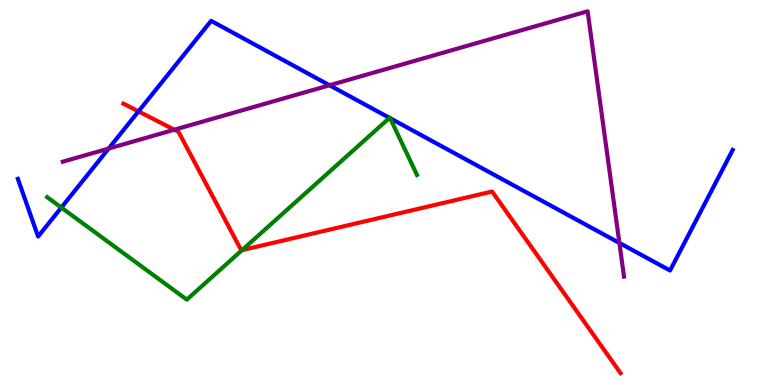[{'lines': ['blue', 'red'], 'intersections': [{'x': 1.79, 'y': 7.11}]}, {'lines': ['green', 'red'], 'intersections': [{'x': 3.12, 'y': 3.5}]}, {'lines': ['purple', 'red'], 'intersections': [{'x': 2.25, 'y': 6.63}]}, {'lines': ['blue', 'green'], 'intersections': [{'x': 0.791, 'y': 4.61}, {'x': 5.03, 'y': 6.94}, {'x': 5.03, 'y': 6.93}]}, {'lines': ['blue', 'purple'], 'intersections': [{'x': 1.4, 'y': 6.14}, {'x': 4.25, 'y': 7.79}, {'x': 7.99, 'y': 3.69}]}, {'lines': ['green', 'purple'], 'intersections': []}]